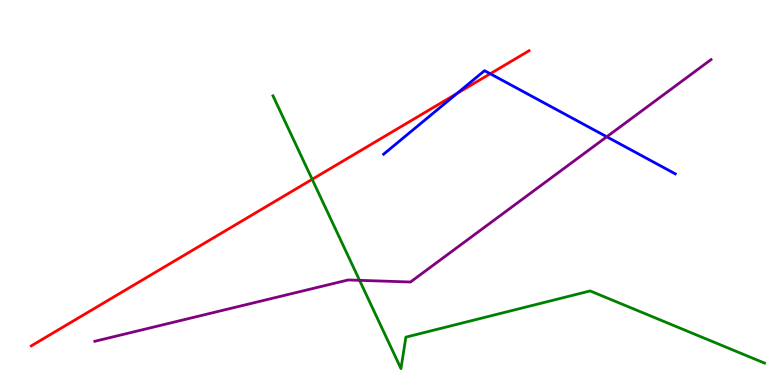[{'lines': ['blue', 'red'], 'intersections': [{'x': 5.9, 'y': 7.57}, {'x': 6.33, 'y': 8.08}]}, {'lines': ['green', 'red'], 'intersections': [{'x': 4.03, 'y': 5.34}]}, {'lines': ['purple', 'red'], 'intersections': []}, {'lines': ['blue', 'green'], 'intersections': []}, {'lines': ['blue', 'purple'], 'intersections': [{'x': 7.83, 'y': 6.45}]}, {'lines': ['green', 'purple'], 'intersections': [{'x': 4.64, 'y': 2.72}]}]